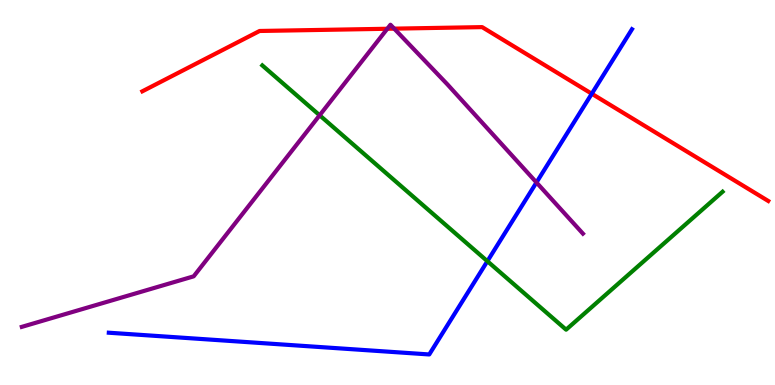[{'lines': ['blue', 'red'], 'intersections': [{'x': 7.64, 'y': 7.57}]}, {'lines': ['green', 'red'], 'intersections': []}, {'lines': ['purple', 'red'], 'intersections': [{'x': 5.0, 'y': 9.25}, {'x': 5.09, 'y': 9.26}]}, {'lines': ['blue', 'green'], 'intersections': [{'x': 6.29, 'y': 3.22}]}, {'lines': ['blue', 'purple'], 'intersections': [{'x': 6.92, 'y': 5.26}]}, {'lines': ['green', 'purple'], 'intersections': [{'x': 4.12, 'y': 7.01}]}]